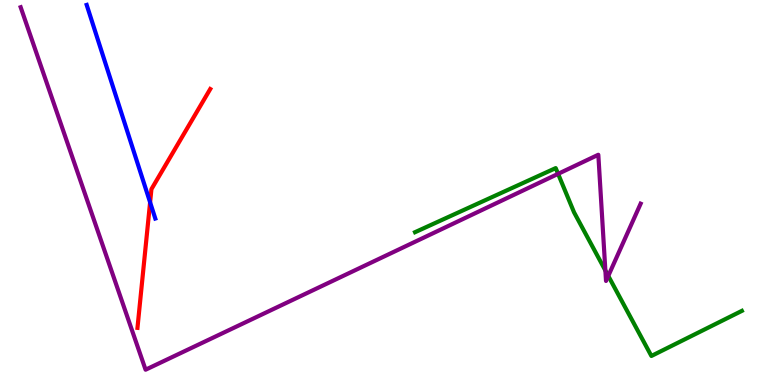[{'lines': ['blue', 'red'], 'intersections': [{'x': 1.94, 'y': 4.74}]}, {'lines': ['green', 'red'], 'intersections': []}, {'lines': ['purple', 'red'], 'intersections': []}, {'lines': ['blue', 'green'], 'intersections': []}, {'lines': ['blue', 'purple'], 'intersections': []}, {'lines': ['green', 'purple'], 'intersections': [{'x': 7.2, 'y': 5.48}, {'x': 7.81, 'y': 2.97}, {'x': 7.85, 'y': 2.83}]}]